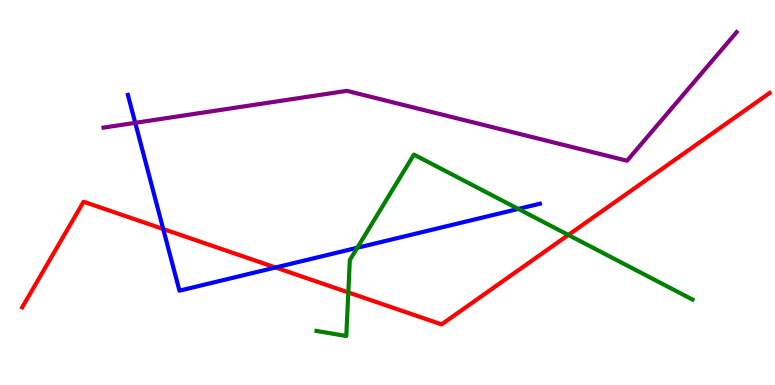[{'lines': ['blue', 'red'], 'intersections': [{'x': 2.11, 'y': 4.05}, {'x': 3.55, 'y': 3.05}]}, {'lines': ['green', 'red'], 'intersections': [{'x': 4.49, 'y': 2.4}, {'x': 7.33, 'y': 3.9}]}, {'lines': ['purple', 'red'], 'intersections': []}, {'lines': ['blue', 'green'], 'intersections': [{'x': 4.61, 'y': 3.56}, {'x': 6.69, 'y': 4.57}]}, {'lines': ['blue', 'purple'], 'intersections': [{'x': 1.75, 'y': 6.81}]}, {'lines': ['green', 'purple'], 'intersections': []}]